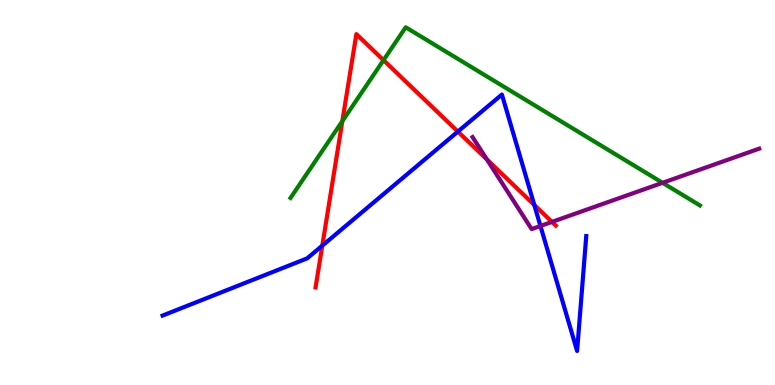[{'lines': ['blue', 'red'], 'intersections': [{'x': 4.16, 'y': 3.62}, {'x': 5.91, 'y': 6.58}, {'x': 6.89, 'y': 4.68}]}, {'lines': ['green', 'red'], 'intersections': [{'x': 4.42, 'y': 6.85}, {'x': 4.95, 'y': 8.44}]}, {'lines': ['purple', 'red'], 'intersections': [{'x': 6.28, 'y': 5.86}, {'x': 7.12, 'y': 4.24}]}, {'lines': ['blue', 'green'], 'intersections': []}, {'lines': ['blue', 'purple'], 'intersections': [{'x': 6.97, 'y': 4.13}]}, {'lines': ['green', 'purple'], 'intersections': [{'x': 8.55, 'y': 5.25}]}]